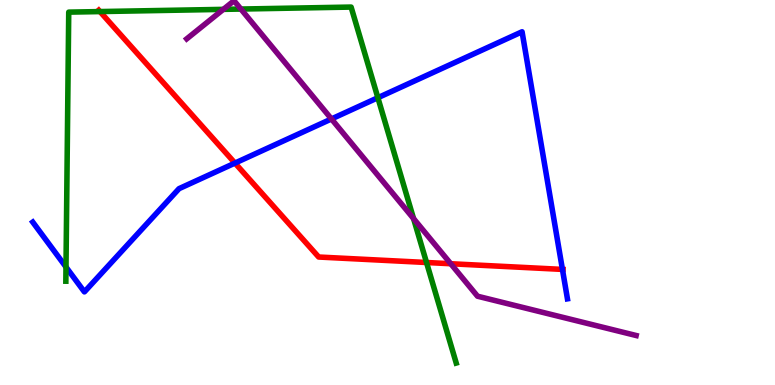[{'lines': ['blue', 'red'], 'intersections': [{'x': 3.03, 'y': 5.76}, {'x': 7.26, 'y': 3.0}]}, {'lines': ['green', 'red'], 'intersections': [{'x': 1.29, 'y': 9.7}, {'x': 5.5, 'y': 3.18}]}, {'lines': ['purple', 'red'], 'intersections': [{'x': 5.82, 'y': 3.15}]}, {'lines': ['blue', 'green'], 'intersections': [{'x': 0.852, 'y': 3.06}, {'x': 4.88, 'y': 7.46}]}, {'lines': ['blue', 'purple'], 'intersections': [{'x': 4.28, 'y': 6.91}]}, {'lines': ['green', 'purple'], 'intersections': [{'x': 2.88, 'y': 9.76}, {'x': 3.11, 'y': 9.76}, {'x': 5.34, 'y': 4.32}]}]